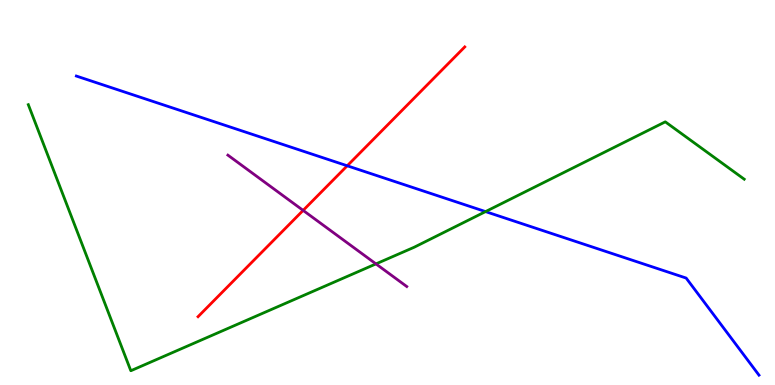[{'lines': ['blue', 'red'], 'intersections': [{'x': 4.48, 'y': 5.69}]}, {'lines': ['green', 'red'], 'intersections': []}, {'lines': ['purple', 'red'], 'intersections': [{'x': 3.91, 'y': 4.54}]}, {'lines': ['blue', 'green'], 'intersections': [{'x': 6.27, 'y': 4.5}]}, {'lines': ['blue', 'purple'], 'intersections': []}, {'lines': ['green', 'purple'], 'intersections': [{'x': 4.85, 'y': 3.15}]}]